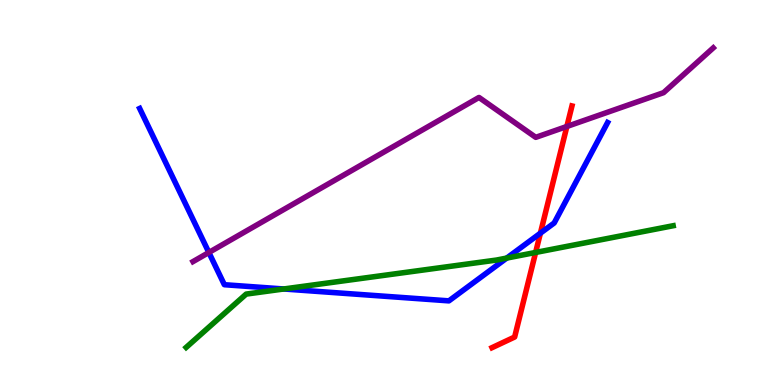[{'lines': ['blue', 'red'], 'intersections': [{'x': 6.97, 'y': 3.94}]}, {'lines': ['green', 'red'], 'intersections': [{'x': 6.91, 'y': 3.44}]}, {'lines': ['purple', 'red'], 'intersections': [{'x': 7.31, 'y': 6.72}]}, {'lines': ['blue', 'green'], 'intersections': [{'x': 3.66, 'y': 2.49}, {'x': 6.54, 'y': 3.3}]}, {'lines': ['blue', 'purple'], 'intersections': [{'x': 2.7, 'y': 3.44}]}, {'lines': ['green', 'purple'], 'intersections': []}]